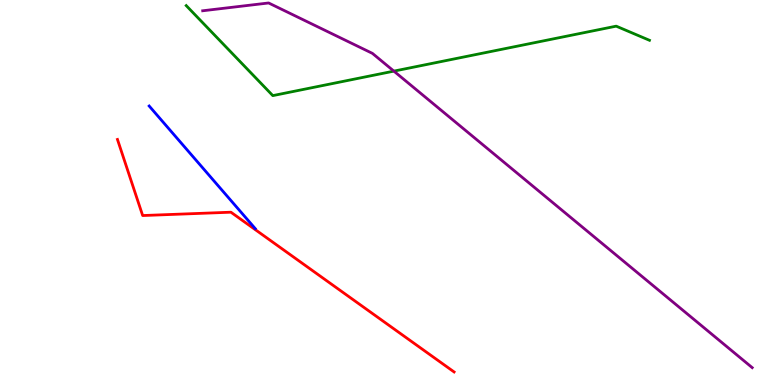[{'lines': ['blue', 'red'], 'intersections': []}, {'lines': ['green', 'red'], 'intersections': []}, {'lines': ['purple', 'red'], 'intersections': []}, {'lines': ['blue', 'green'], 'intersections': []}, {'lines': ['blue', 'purple'], 'intersections': []}, {'lines': ['green', 'purple'], 'intersections': [{'x': 5.08, 'y': 8.15}]}]